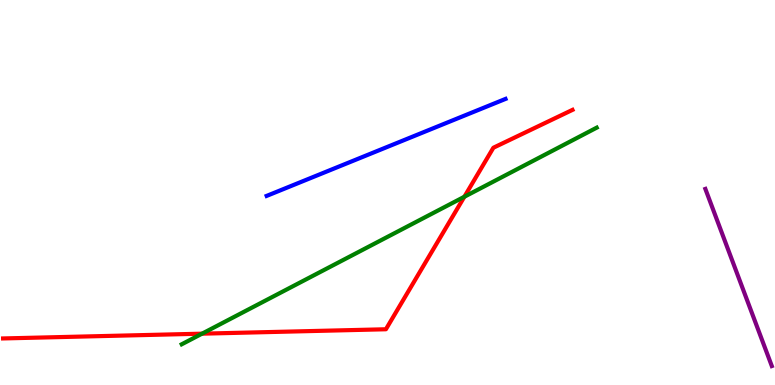[{'lines': ['blue', 'red'], 'intersections': []}, {'lines': ['green', 'red'], 'intersections': [{'x': 2.61, 'y': 1.33}, {'x': 5.99, 'y': 4.89}]}, {'lines': ['purple', 'red'], 'intersections': []}, {'lines': ['blue', 'green'], 'intersections': []}, {'lines': ['blue', 'purple'], 'intersections': []}, {'lines': ['green', 'purple'], 'intersections': []}]